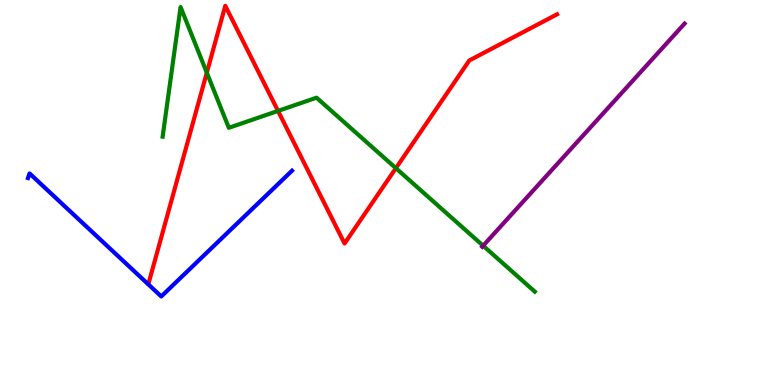[{'lines': ['blue', 'red'], 'intersections': []}, {'lines': ['green', 'red'], 'intersections': [{'x': 2.67, 'y': 8.11}, {'x': 3.59, 'y': 7.12}, {'x': 5.11, 'y': 5.63}]}, {'lines': ['purple', 'red'], 'intersections': []}, {'lines': ['blue', 'green'], 'intersections': []}, {'lines': ['blue', 'purple'], 'intersections': []}, {'lines': ['green', 'purple'], 'intersections': [{'x': 6.23, 'y': 3.62}]}]